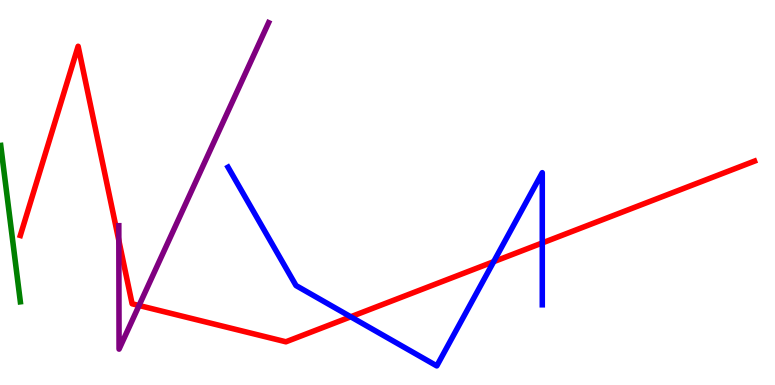[{'lines': ['blue', 'red'], 'intersections': [{'x': 4.53, 'y': 1.77}, {'x': 6.37, 'y': 3.2}, {'x': 7.0, 'y': 3.69}]}, {'lines': ['green', 'red'], 'intersections': []}, {'lines': ['purple', 'red'], 'intersections': [{'x': 1.53, 'y': 3.76}, {'x': 1.79, 'y': 2.06}]}, {'lines': ['blue', 'green'], 'intersections': []}, {'lines': ['blue', 'purple'], 'intersections': []}, {'lines': ['green', 'purple'], 'intersections': []}]